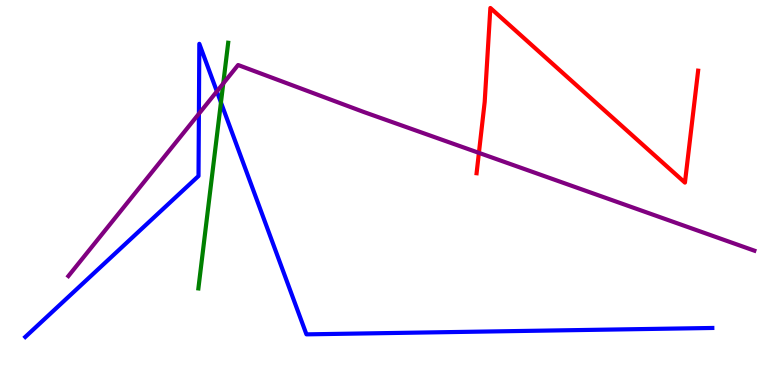[{'lines': ['blue', 'red'], 'intersections': []}, {'lines': ['green', 'red'], 'intersections': []}, {'lines': ['purple', 'red'], 'intersections': [{'x': 6.18, 'y': 6.03}]}, {'lines': ['blue', 'green'], 'intersections': [{'x': 2.85, 'y': 7.34}]}, {'lines': ['blue', 'purple'], 'intersections': [{'x': 2.57, 'y': 7.04}, {'x': 2.8, 'y': 7.63}]}, {'lines': ['green', 'purple'], 'intersections': [{'x': 2.88, 'y': 7.83}]}]